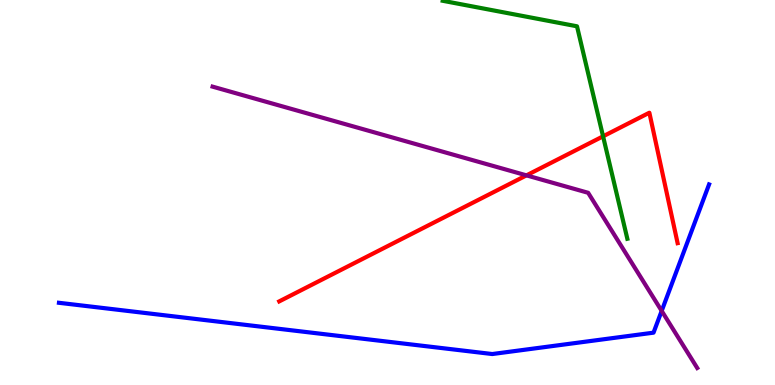[{'lines': ['blue', 'red'], 'intersections': []}, {'lines': ['green', 'red'], 'intersections': [{'x': 7.78, 'y': 6.46}]}, {'lines': ['purple', 'red'], 'intersections': [{'x': 6.79, 'y': 5.45}]}, {'lines': ['blue', 'green'], 'intersections': []}, {'lines': ['blue', 'purple'], 'intersections': [{'x': 8.54, 'y': 1.92}]}, {'lines': ['green', 'purple'], 'intersections': []}]